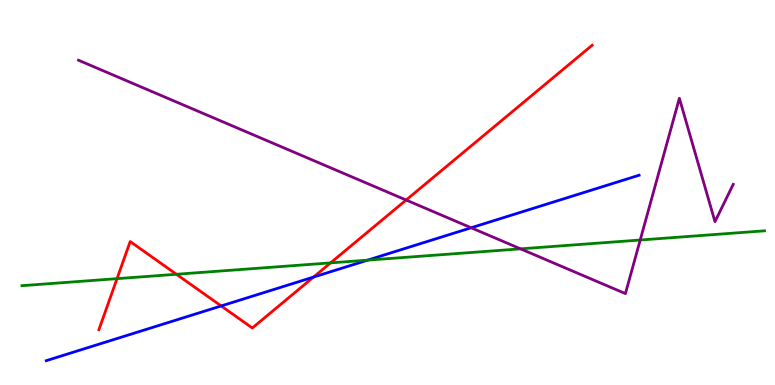[{'lines': ['blue', 'red'], 'intersections': [{'x': 2.85, 'y': 2.05}, {'x': 4.05, 'y': 2.8}]}, {'lines': ['green', 'red'], 'intersections': [{'x': 1.51, 'y': 2.76}, {'x': 2.28, 'y': 2.88}, {'x': 4.27, 'y': 3.17}]}, {'lines': ['purple', 'red'], 'intersections': [{'x': 5.24, 'y': 4.8}]}, {'lines': ['blue', 'green'], 'intersections': [{'x': 4.74, 'y': 3.24}]}, {'lines': ['blue', 'purple'], 'intersections': [{'x': 6.08, 'y': 4.08}]}, {'lines': ['green', 'purple'], 'intersections': [{'x': 6.72, 'y': 3.54}, {'x': 8.26, 'y': 3.77}]}]